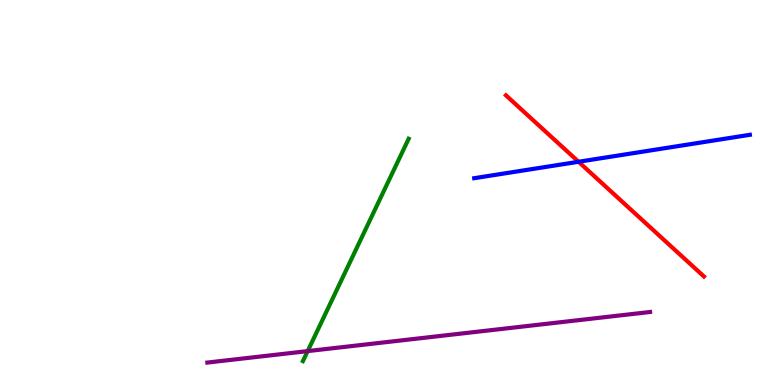[{'lines': ['blue', 'red'], 'intersections': [{'x': 7.47, 'y': 5.8}]}, {'lines': ['green', 'red'], 'intersections': []}, {'lines': ['purple', 'red'], 'intersections': []}, {'lines': ['blue', 'green'], 'intersections': []}, {'lines': ['blue', 'purple'], 'intersections': []}, {'lines': ['green', 'purple'], 'intersections': [{'x': 3.97, 'y': 0.88}]}]